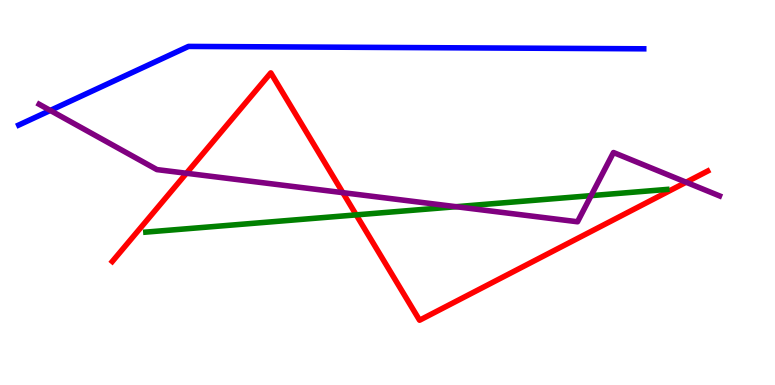[{'lines': ['blue', 'red'], 'intersections': []}, {'lines': ['green', 'red'], 'intersections': [{'x': 4.6, 'y': 4.42}]}, {'lines': ['purple', 'red'], 'intersections': [{'x': 2.41, 'y': 5.5}, {'x': 4.42, 'y': 5.0}, {'x': 8.85, 'y': 5.27}]}, {'lines': ['blue', 'green'], 'intersections': []}, {'lines': ['blue', 'purple'], 'intersections': [{'x': 0.649, 'y': 7.13}]}, {'lines': ['green', 'purple'], 'intersections': [{'x': 5.88, 'y': 4.63}, {'x': 7.63, 'y': 4.92}]}]